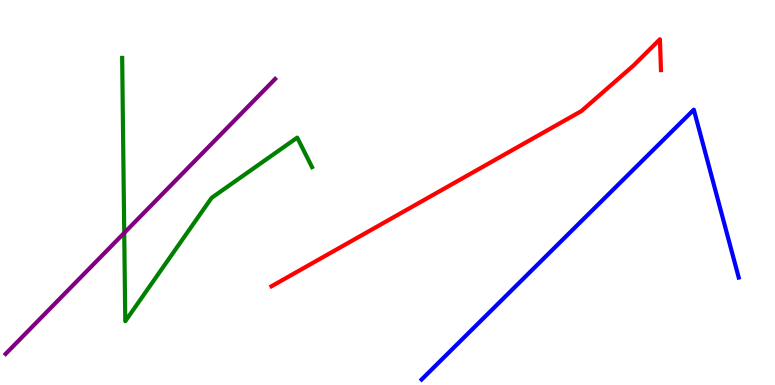[{'lines': ['blue', 'red'], 'intersections': []}, {'lines': ['green', 'red'], 'intersections': []}, {'lines': ['purple', 'red'], 'intersections': []}, {'lines': ['blue', 'green'], 'intersections': []}, {'lines': ['blue', 'purple'], 'intersections': []}, {'lines': ['green', 'purple'], 'intersections': [{'x': 1.6, 'y': 3.95}]}]